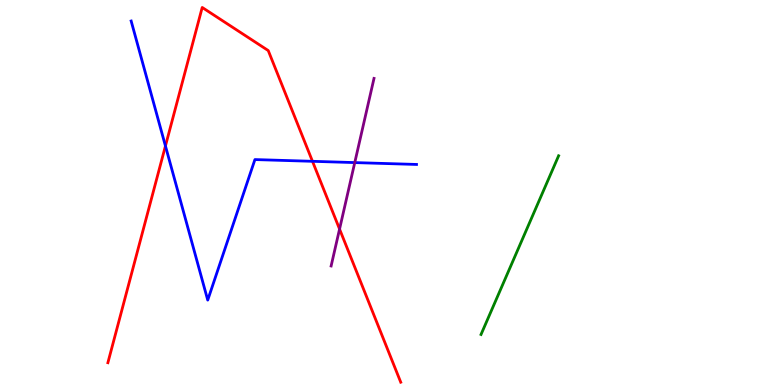[{'lines': ['blue', 'red'], 'intersections': [{'x': 2.13, 'y': 6.21}, {'x': 4.03, 'y': 5.81}]}, {'lines': ['green', 'red'], 'intersections': []}, {'lines': ['purple', 'red'], 'intersections': [{'x': 4.38, 'y': 4.05}]}, {'lines': ['blue', 'green'], 'intersections': []}, {'lines': ['blue', 'purple'], 'intersections': [{'x': 4.58, 'y': 5.78}]}, {'lines': ['green', 'purple'], 'intersections': []}]